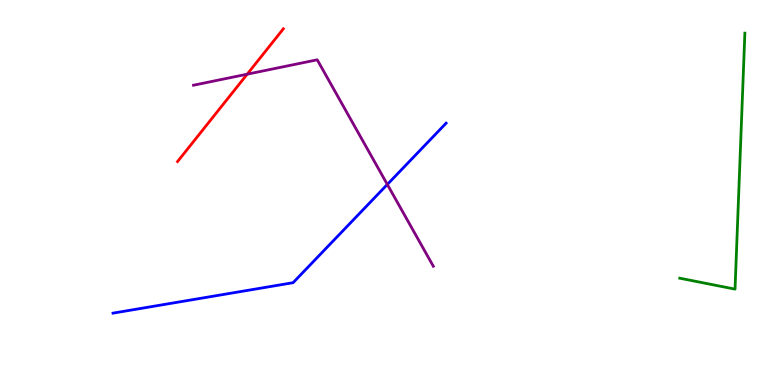[{'lines': ['blue', 'red'], 'intersections': []}, {'lines': ['green', 'red'], 'intersections': []}, {'lines': ['purple', 'red'], 'intersections': [{'x': 3.19, 'y': 8.07}]}, {'lines': ['blue', 'green'], 'intersections': []}, {'lines': ['blue', 'purple'], 'intersections': [{'x': 5.0, 'y': 5.21}]}, {'lines': ['green', 'purple'], 'intersections': []}]